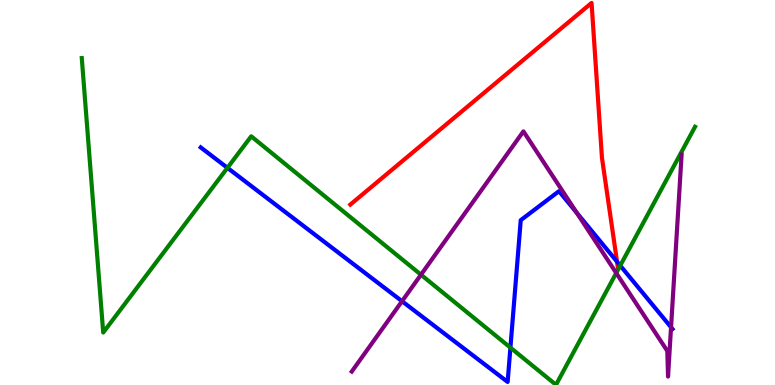[{'lines': ['blue', 'red'], 'intersections': [{'x': 7.96, 'y': 3.2}]}, {'lines': ['green', 'red'], 'intersections': []}, {'lines': ['purple', 'red'], 'intersections': []}, {'lines': ['blue', 'green'], 'intersections': [{'x': 2.93, 'y': 5.64}, {'x': 6.59, 'y': 0.971}, {'x': 8.0, 'y': 3.1}]}, {'lines': ['blue', 'purple'], 'intersections': [{'x': 5.19, 'y': 2.18}, {'x': 7.44, 'y': 4.47}, {'x': 8.66, 'y': 1.5}]}, {'lines': ['green', 'purple'], 'intersections': [{'x': 5.43, 'y': 2.86}, {'x': 7.95, 'y': 2.91}]}]